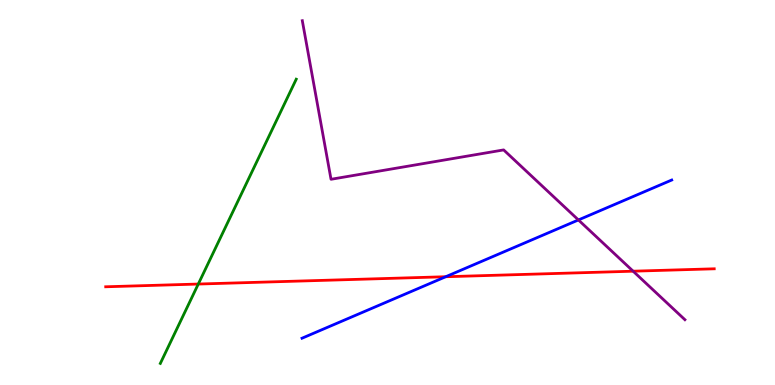[{'lines': ['blue', 'red'], 'intersections': [{'x': 5.75, 'y': 2.81}]}, {'lines': ['green', 'red'], 'intersections': [{'x': 2.56, 'y': 2.62}]}, {'lines': ['purple', 'red'], 'intersections': [{'x': 8.17, 'y': 2.96}]}, {'lines': ['blue', 'green'], 'intersections': []}, {'lines': ['blue', 'purple'], 'intersections': [{'x': 7.46, 'y': 4.29}]}, {'lines': ['green', 'purple'], 'intersections': []}]